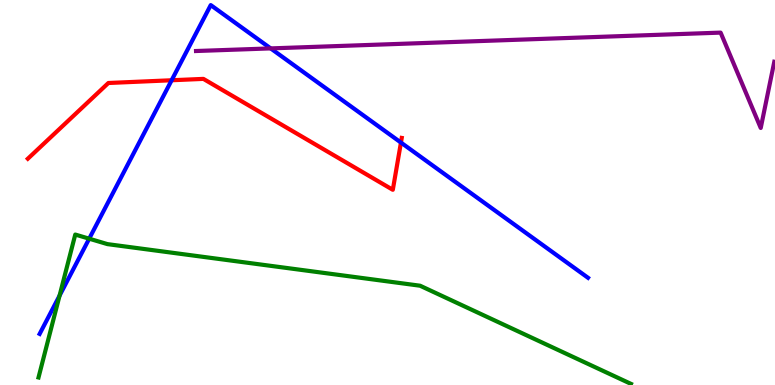[{'lines': ['blue', 'red'], 'intersections': [{'x': 2.21, 'y': 7.92}, {'x': 5.17, 'y': 6.3}]}, {'lines': ['green', 'red'], 'intersections': []}, {'lines': ['purple', 'red'], 'intersections': []}, {'lines': ['blue', 'green'], 'intersections': [{'x': 0.769, 'y': 2.32}, {'x': 1.15, 'y': 3.8}]}, {'lines': ['blue', 'purple'], 'intersections': [{'x': 3.49, 'y': 8.74}]}, {'lines': ['green', 'purple'], 'intersections': []}]